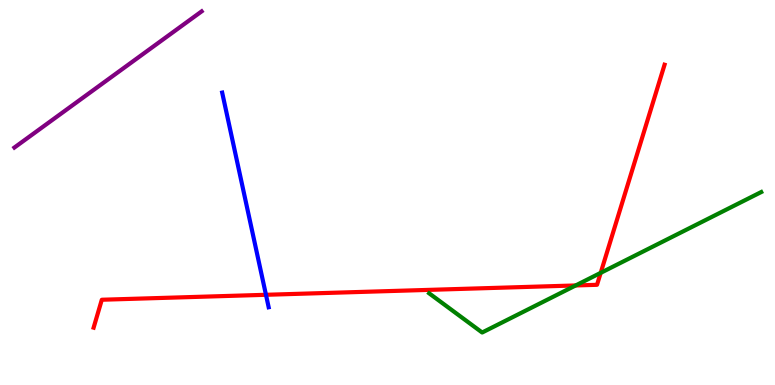[{'lines': ['blue', 'red'], 'intersections': [{'x': 3.43, 'y': 2.34}]}, {'lines': ['green', 'red'], 'intersections': [{'x': 7.43, 'y': 2.59}, {'x': 7.75, 'y': 2.91}]}, {'lines': ['purple', 'red'], 'intersections': []}, {'lines': ['blue', 'green'], 'intersections': []}, {'lines': ['blue', 'purple'], 'intersections': []}, {'lines': ['green', 'purple'], 'intersections': []}]